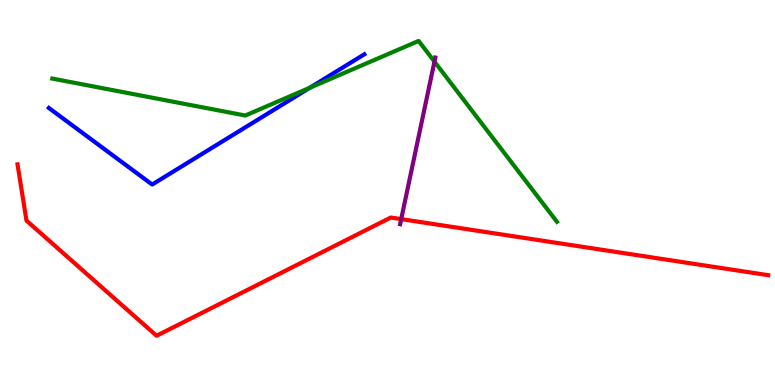[{'lines': ['blue', 'red'], 'intersections': []}, {'lines': ['green', 'red'], 'intersections': []}, {'lines': ['purple', 'red'], 'intersections': [{'x': 5.18, 'y': 4.31}]}, {'lines': ['blue', 'green'], 'intersections': [{'x': 4.0, 'y': 7.72}]}, {'lines': ['blue', 'purple'], 'intersections': []}, {'lines': ['green', 'purple'], 'intersections': [{'x': 5.61, 'y': 8.4}]}]